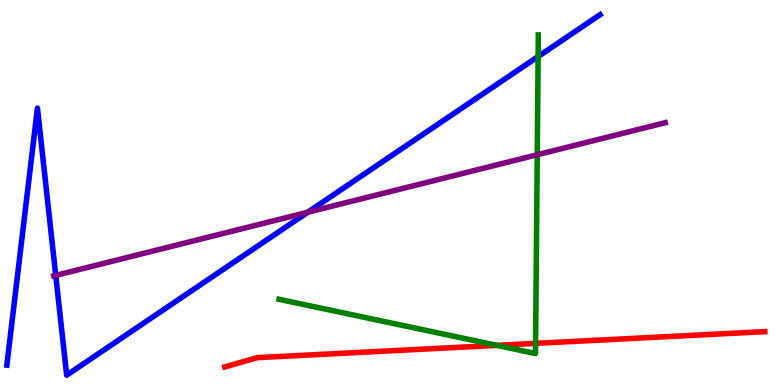[{'lines': ['blue', 'red'], 'intersections': []}, {'lines': ['green', 'red'], 'intersections': [{'x': 6.41, 'y': 1.03}, {'x': 6.91, 'y': 1.08}]}, {'lines': ['purple', 'red'], 'intersections': []}, {'lines': ['blue', 'green'], 'intersections': [{'x': 6.94, 'y': 8.53}]}, {'lines': ['blue', 'purple'], 'intersections': [{'x': 0.719, 'y': 2.85}, {'x': 3.97, 'y': 4.49}]}, {'lines': ['green', 'purple'], 'intersections': [{'x': 6.93, 'y': 5.98}]}]